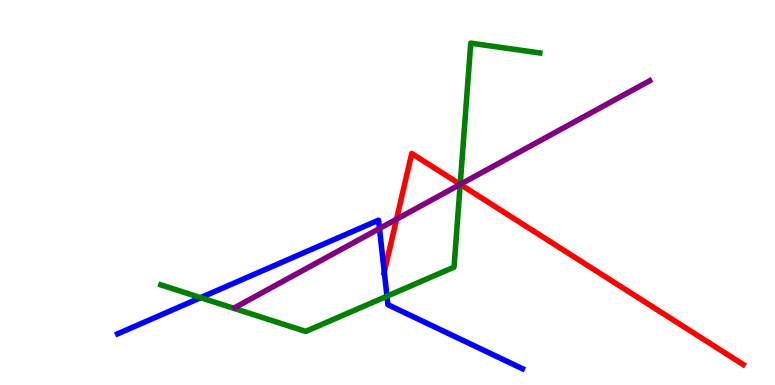[{'lines': ['blue', 'red'], 'intersections': [{'x': 4.96, 'y': 2.94}]}, {'lines': ['green', 'red'], 'intersections': [{'x': 5.94, 'y': 5.21}]}, {'lines': ['purple', 'red'], 'intersections': [{'x': 5.12, 'y': 4.31}, {'x': 5.94, 'y': 5.21}]}, {'lines': ['blue', 'green'], 'intersections': [{'x': 2.59, 'y': 2.27}, {'x': 4.99, 'y': 2.31}]}, {'lines': ['blue', 'purple'], 'intersections': [{'x': 4.9, 'y': 4.06}]}, {'lines': ['green', 'purple'], 'intersections': [{'x': 5.94, 'y': 5.21}]}]